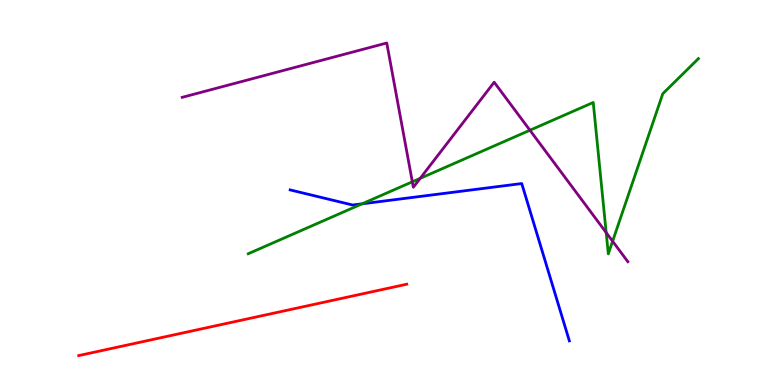[{'lines': ['blue', 'red'], 'intersections': []}, {'lines': ['green', 'red'], 'intersections': []}, {'lines': ['purple', 'red'], 'intersections': []}, {'lines': ['blue', 'green'], 'intersections': [{'x': 4.67, 'y': 4.71}]}, {'lines': ['blue', 'purple'], 'intersections': []}, {'lines': ['green', 'purple'], 'intersections': [{'x': 5.32, 'y': 5.28}, {'x': 5.42, 'y': 5.37}, {'x': 6.84, 'y': 6.62}, {'x': 7.82, 'y': 3.96}, {'x': 7.9, 'y': 3.73}]}]